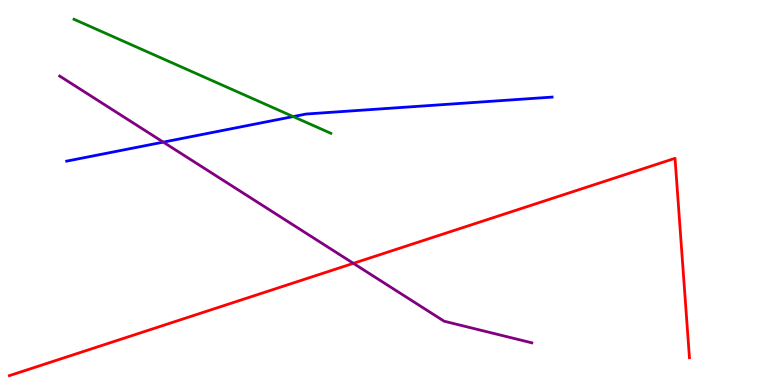[{'lines': ['blue', 'red'], 'intersections': []}, {'lines': ['green', 'red'], 'intersections': []}, {'lines': ['purple', 'red'], 'intersections': [{'x': 4.56, 'y': 3.16}]}, {'lines': ['blue', 'green'], 'intersections': [{'x': 3.78, 'y': 6.97}]}, {'lines': ['blue', 'purple'], 'intersections': [{'x': 2.11, 'y': 6.31}]}, {'lines': ['green', 'purple'], 'intersections': []}]